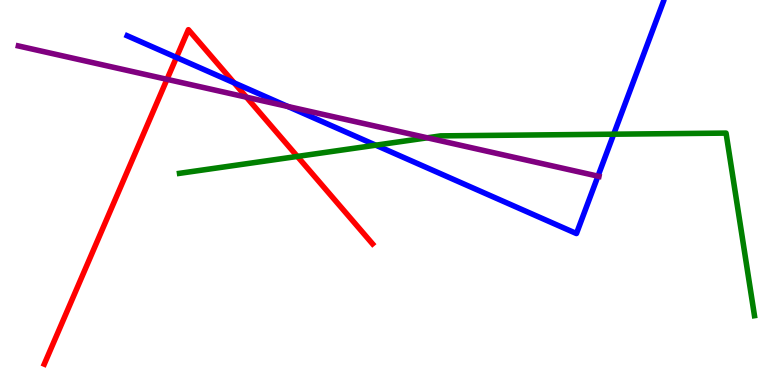[{'lines': ['blue', 'red'], 'intersections': [{'x': 2.28, 'y': 8.51}, {'x': 3.02, 'y': 7.85}]}, {'lines': ['green', 'red'], 'intersections': [{'x': 3.84, 'y': 5.94}]}, {'lines': ['purple', 'red'], 'intersections': [{'x': 2.15, 'y': 7.94}, {'x': 3.18, 'y': 7.48}]}, {'lines': ['blue', 'green'], 'intersections': [{'x': 4.85, 'y': 6.23}, {'x': 7.92, 'y': 6.51}]}, {'lines': ['blue', 'purple'], 'intersections': [{'x': 3.71, 'y': 7.23}, {'x': 7.72, 'y': 5.42}]}, {'lines': ['green', 'purple'], 'intersections': [{'x': 5.51, 'y': 6.42}]}]